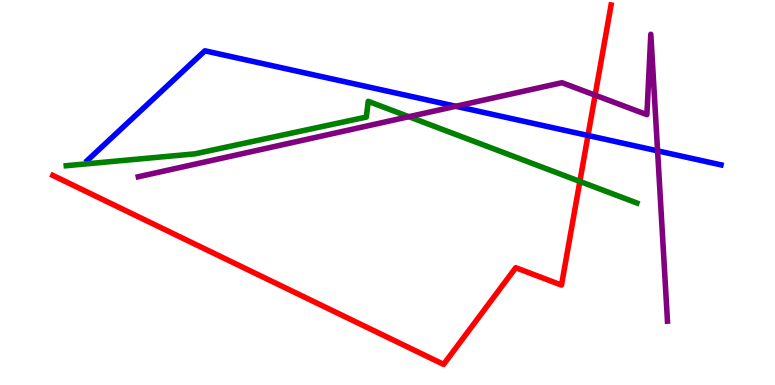[{'lines': ['blue', 'red'], 'intersections': [{'x': 7.59, 'y': 6.48}]}, {'lines': ['green', 'red'], 'intersections': [{'x': 7.48, 'y': 5.29}]}, {'lines': ['purple', 'red'], 'intersections': [{'x': 7.68, 'y': 7.53}]}, {'lines': ['blue', 'green'], 'intersections': []}, {'lines': ['blue', 'purple'], 'intersections': [{'x': 5.88, 'y': 7.24}, {'x': 8.48, 'y': 6.08}]}, {'lines': ['green', 'purple'], 'intersections': [{'x': 5.28, 'y': 6.97}]}]